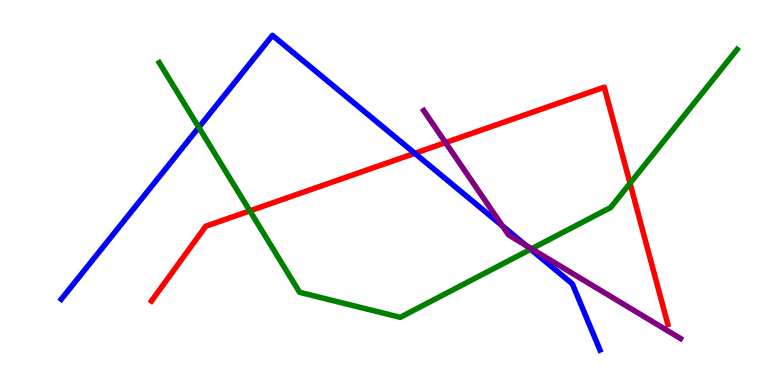[{'lines': ['blue', 'red'], 'intersections': [{'x': 5.35, 'y': 6.02}]}, {'lines': ['green', 'red'], 'intersections': [{'x': 3.22, 'y': 4.52}, {'x': 8.13, 'y': 5.24}]}, {'lines': ['purple', 'red'], 'intersections': [{'x': 5.75, 'y': 6.3}]}, {'lines': ['blue', 'green'], 'intersections': [{'x': 2.57, 'y': 6.69}, {'x': 6.85, 'y': 3.53}]}, {'lines': ['blue', 'purple'], 'intersections': [{'x': 6.48, 'y': 4.13}, {'x': 6.79, 'y': 3.62}]}, {'lines': ['green', 'purple'], 'intersections': [{'x': 6.86, 'y': 3.54}]}]